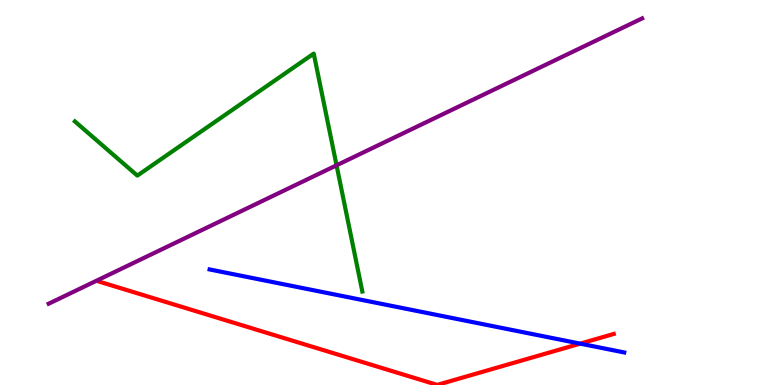[{'lines': ['blue', 'red'], 'intersections': [{'x': 7.49, 'y': 1.07}]}, {'lines': ['green', 'red'], 'intersections': []}, {'lines': ['purple', 'red'], 'intersections': []}, {'lines': ['blue', 'green'], 'intersections': []}, {'lines': ['blue', 'purple'], 'intersections': []}, {'lines': ['green', 'purple'], 'intersections': [{'x': 4.34, 'y': 5.71}]}]